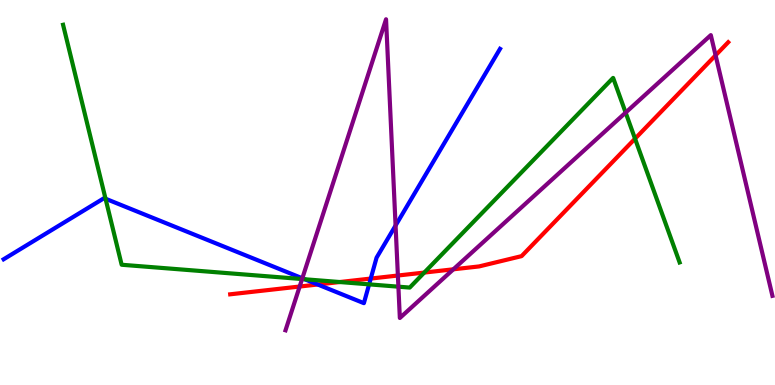[{'lines': ['blue', 'red'], 'intersections': [{'x': 4.1, 'y': 2.61}, {'x': 4.78, 'y': 2.76}]}, {'lines': ['green', 'red'], 'intersections': [{'x': 4.38, 'y': 2.67}, {'x': 5.47, 'y': 2.92}, {'x': 8.19, 'y': 6.4}]}, {'lines': ['purple', 'red'], 'intersections': [{'x': 3.87, 'y': 2.56}, {'x': 5.13, 'y': 2.84}, {'x': 5.85, 'y': 3.0}, {'x': 9.23, 'y': 8.56}]}, {'lines': ['blue', 'green'], 'intersections': [{'x': 1.36, 'y': 4.84}, {'x': 3.93, 'y': 2.75}, {'x': 4.76, 'y': 2.61}]}, {'lines': ['blue', 'purple'], 'intersections': [{'x': 3.9, 'y': 2.77}, {'x': 5.1, 'y': 4.14}]}, {'lines': ['green', 'purple'], 'intersections': [{'x': 3.9, 'y': 2.75}, {'x': 5.14, 'y': 2.55}, {'x': 8.07, 'y': 7.08}]}]